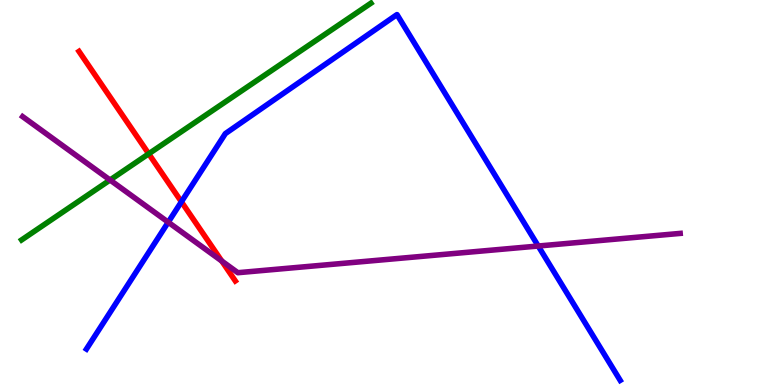[{'lines': ['blue', 'red'], 'intersections': [{'x': 2.34, 'y': 4.76}]}, {'lines': ['green', 'red'], 'intersections': [{'x': 1.92, 'y': 6.01}]}, {'lines': ['purple', 'red'], 'intersections': [{'x': 2.86, 'y': 3.22}]}, {'lines': ['blue', 'green'], 'intersections': []}, {'lines': ['blue', 'purple'], 'intersections': [{'x': 2.17, 'y': 4.23}, {'x': 6.94, 'y': 3.61}]}, {'lines': ['green', 'purple'], 'intersections': [{'x': 1.42, 'y': 5.32}]}]